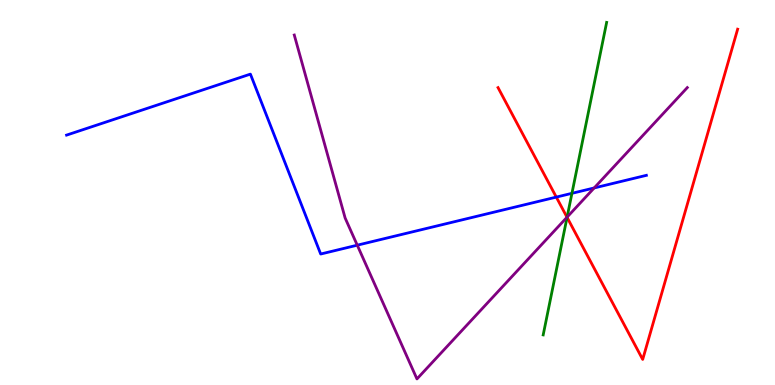[{'lines': ['blue', 'red'], 'intersections': [{'x': 7.18, 'y': 4.88}]}, {'lines': ['green', 'red'], 'intersections': [{'x': 7.32, 'y': 4.36}]}, {'lines': ['purple', 'red'], 'intersections': [{'x': 7.32, 'y': 4.36}]}, {'lines': ['blue', 'green'], 'intersections': [{'x': 7.38, 'y': 4.98}]}, {'lines': ['blue', 'purple'], 'intersections': [{'x': 4.61, 'y': 3.63}, {'x': 7.67, 'y': 5.12}]}, {'lines': ['green', 'purple'], 'intersections': [{'x': 7.32, 'y': 4.36}]}]